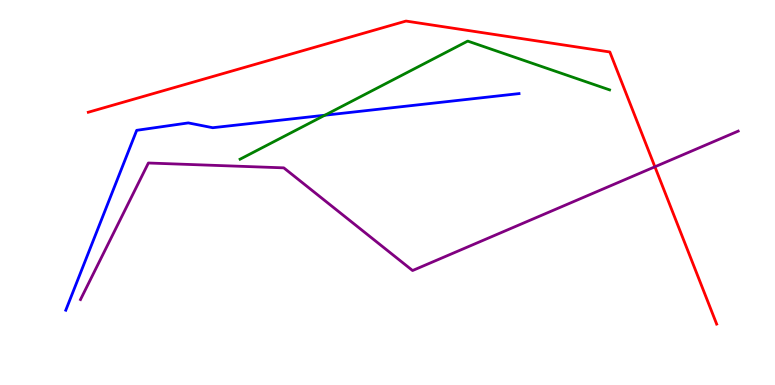[{'lines': ['blue', 'red'], 'intersections': []}, {'lines': ['green', 'red'], 'intersections': []}, {'lines': ['purple', 'red'], 'intersections': [{'x': 8.45, 'y': 5.67}]}, {'lines': ['blue', 'green'], 'intersections': [{'x': 4.19, 'y': 7.01}]}, {'lines': ['blue', 'purple'], 'intersections': []}, {'lines': ['green', 'purple'], 'intersections': []}]